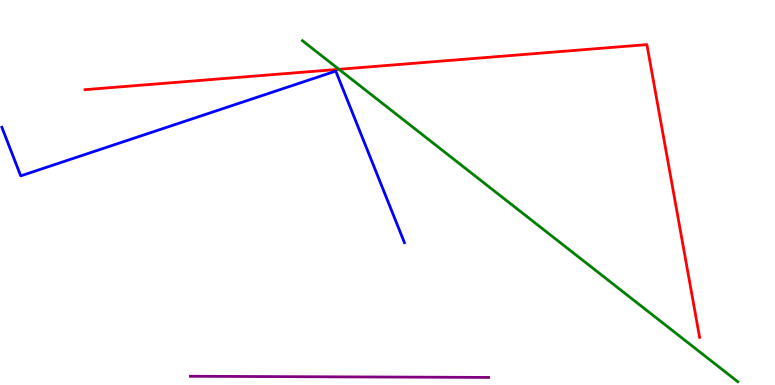[{'lines': ['blue', 'red'], 'intersections': []}, {'lines': ['green', 'red'], 'intersections': [{'x': 4.37, 'y': 8.2}]}, {'lines': ['purple', 'red'], 'intersections': []}, {'lines': ['blue', 'green'], 'intersections': []}, {'lines': ['blue', 'purple'], 'intersections': []}, {'lines': ['green', 'purple'], 'intersections': []}]